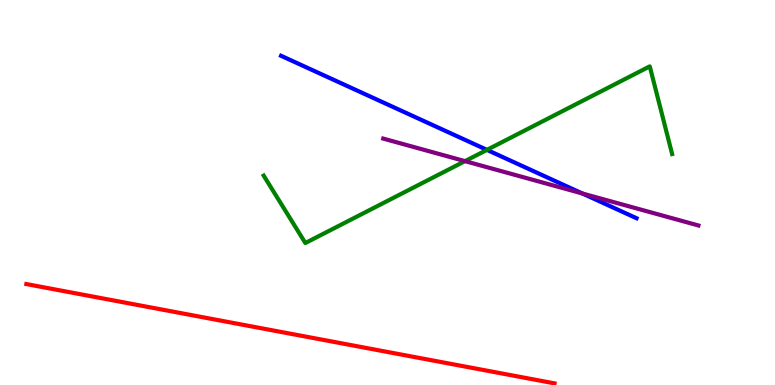[{'lines': ['blue', 'red'], 'intersections': []}, {'lines': ['green', 'red'], 'intersections': []}, {'lines': ['purple', 'red'], 'intersections': []}, {'lines': ['blue', 'green'], 'intersections': [{'x': 6.28, 'y': 6.11}]}, {'lines': ['blue', 'purple'], 'intersections': [{'x': 7.51, 'y': 4.97}]}, {'lines': ['green', 'purple'], 'intersections': [{'x': 6.0, 'y': 5.81}]}]